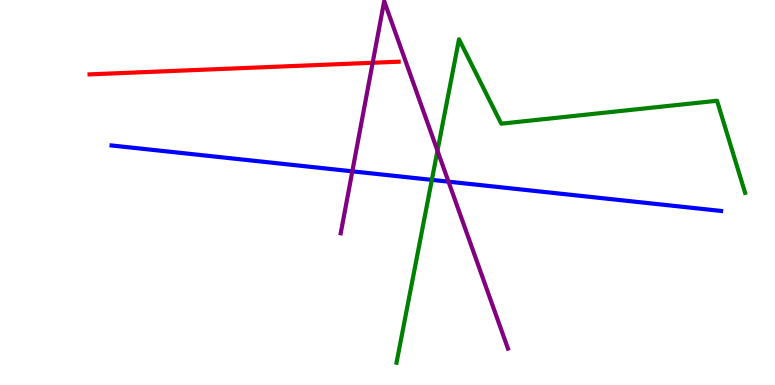[{'lines': ['blue', 'red'], 'intersections': []}, {'lines': ['green', 'red'], 'intersections': []}, {'lines': ['purple', 'red'], 'intersections': [{'x': 4.81, 'y': 8.37}]}, {'lines': ['blue', 'green'], 'intersections': [{'x': 5.57, 'y': 5.33}]}, {'lines': ['blue', 'purple'], 'intersections': [{'x': 4.55, 'y': 5.55}, {'x': 5.79, 'y': 5.28}]}, {'lines': ['green', 'purple'], 'intersections': [{'x': 5.64, 'y': 6.09}]}]